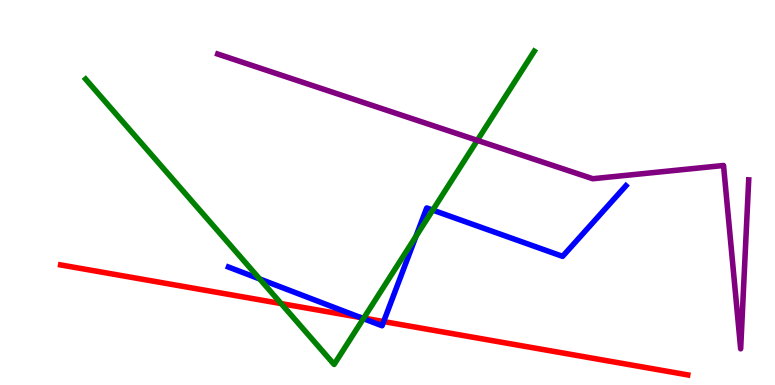[{'lines': ['blue', 'red'], 'intersections': [{'x': 4.65, 'y': 1.75}, {'x': 4.95, 'y': 1.65}]}, {'lines': ['green', 'red'], 'intersections': [{'x': 3.63, 'y': 2.11}, {'x': 4.69, 'y': 1.74}]}, {'lines': ['purple', 'red'], 'intersections': []}, {'lines': ['blue', 'green'], 'intersections': [{'x': 3.35, 'y': 2.75}, {'x': 4.69, 'y': 1.72}, {'x': 5.37, 'y': 3.86}, {'x': 5.58, 'y': 4.54}]}, {'lines': ['blue', 'purple'], 'intersections': []}, {'lines': ['green', 'purple'], 'intersections': [{'x': 6.16, 'y': 6.35}]}]